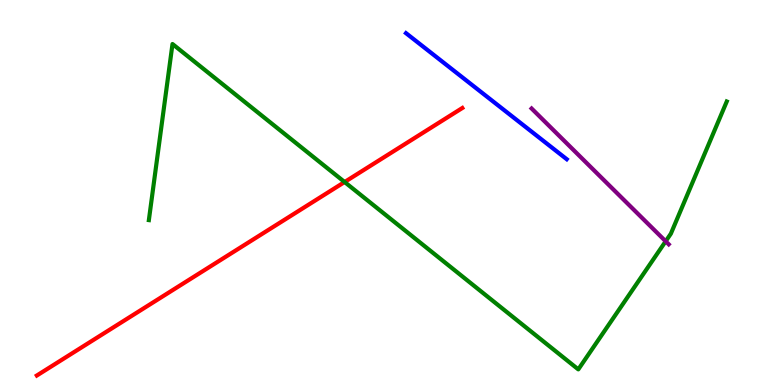[{'lines': ['blue', 'red'], 'intersections': []}, {'lines': ['green', 'red'], 'intersections': [{'x': 4.45, 'y': 5.27}]}, {'lines': ['purple', 'red'], 'intersections': []}, {'lines': ['blue', 'green'], 'intersections': []}, {'lines': ['blue', 'purple'], 'intersections': []}, {'lines': ['green', 'purple'], 'intersections': [{'x': 8.59, 'y': 3.73}]}]